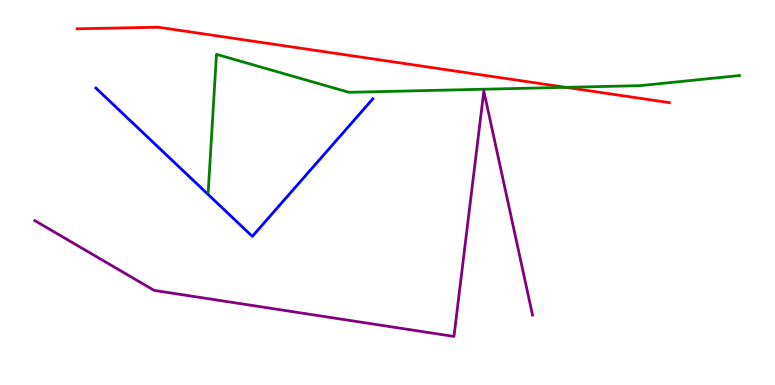[{'lines': ['blue', 'red'], 'intersections': []}, {'lines': ['green', 'red'], 'intersections': [{'x': 7.3, 'y': 7.73}]}, {'lines': ['purple', 'red'], 'intersections': []}, {'lines': ['blue', 'green'], 'intersections': []}, {'lines': ['blue', 'purple'], 'intersections': []}, {'lines': ['green', 'purple'], 'intersections': []}]